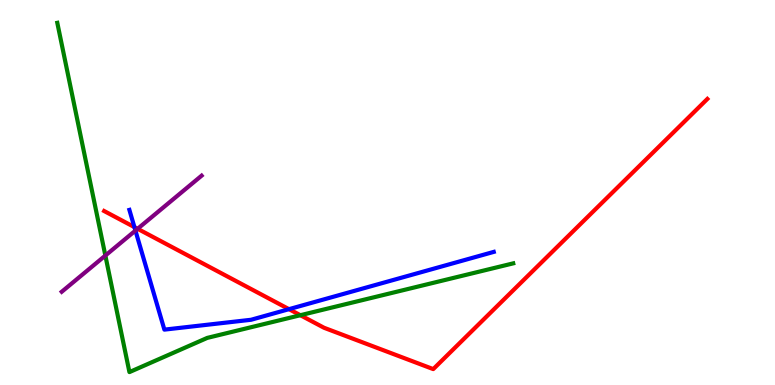[{'lines': ['blue', 'red'], 'intersections': [{'x': 1.73, 'y': 4.1}, {'x': 3.73, 'y': 1.97}]}, {'lines': ['green', 'red'], 'intersections': [{'x': 3.88, 'y': 1.81}]}, {'lines': ['purple', 'red'], 'intersections': [{'x': 1.78, 'y': 4.06}]}, {'lines': ['blue', 'green'], 'intersections': []}, {'lines': ['blue', 'purple'], 'intersections': [{'x': 1.75, 'y': 4.01}]}, {'lines': ['green', 'purple'], 'intersections': [{'x': 1.36, 'y': 3.36}]}]